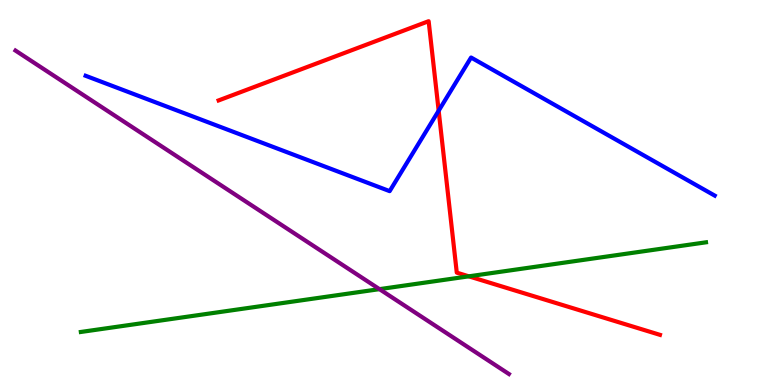[{'lines': ['blue', 'red'], 'intersections': [{'x': 5.66, 'y': 7.12}]}, {'lines': ['green', 'red'], 'intersections': [{'x': 6.05, 'y': 2.82}]}, {'lines': ['purple', 'red'], 'intersections': []}, {'lines': ['blue', 'green'], 'intersections': []}, {'lines': ['blue', 'purple'], 'intersections': []}, {'lines': ['green', 'purple'], 'intersections': [{'x': 4.9, 'y': 2.49}]}]